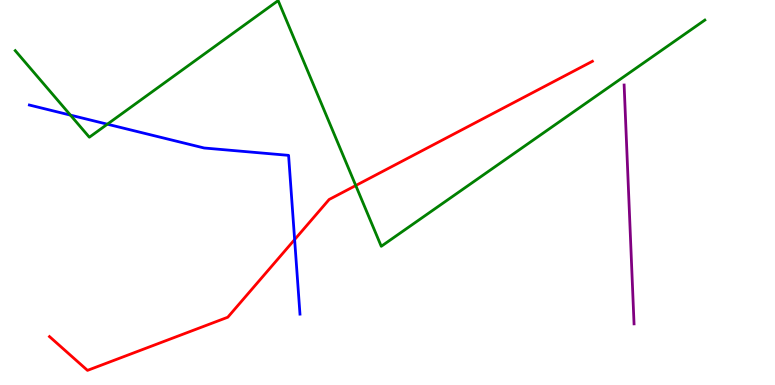[{'lines': ['blue', 'red'], 'intersections': [{'x': 3.8, 'y': 3.78}]}, {'lines': ['green', 'red'], 'intersections': [{'x': 4.59, 'y': 5.18}]}, {'lines': ['purple', 'red'], 'intersections': []}, {'lines': ['blue', 'green'], 'intersections': [{'x': 0.909, 'y': 7.01}, {'x': 1.39, 'y': 6.77}]}, {'lines': ['blue', 'purple'], 'intersections': []}, {'lines': ['green', 'purple'], 'intersections': []}]